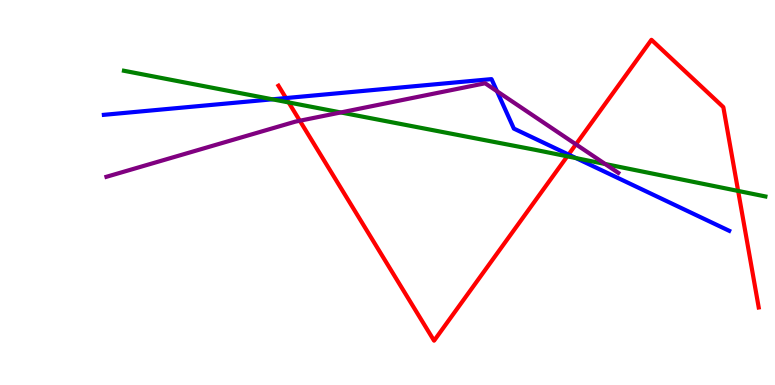[{'lines': ['blue', 'red'], 'intersections': [{'x': 3.69, 'y': 7.45}, {'x': 7.34, 'y': 5.99}]}, {'lines': ['green', 'red'], 'intersections': [{'x': 3.72, 'y': 7.34}, {'x': 7.32, 'y': 5.94}, {'x': 9.52, 'y': 5.04}]}, {'lines': ['purple', 'red'], 'intersections': [{'x': 3.87, 'y': 6.86}, {'x': 7.43, 'y': 6.25}]}, {'lines': ['blue', 'green'], 'intersections': [{'x': 3.51, 'y': 7.42}, {'x': 7.43, 'y': 5.89}]}, {'lines': ['blue', 'purple'], 'intersections': [{'x': 6.41, 'y': 7.63}]}, {'lines': ['green', 'purple'], 'intersections': [{'x': 4.4, 'y': 7.08}, {'x': 7.81, 'y': 5.74}]}]